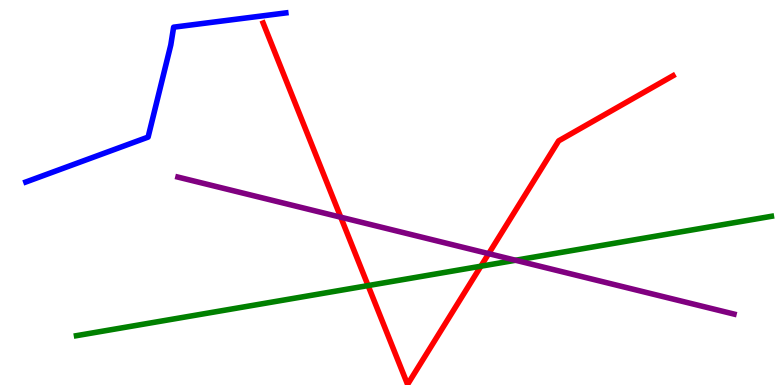[{'lines': ['blue', 'red'], 'intersections': []}, {'lines': ['green', 'red'], 'intersections': [{'x': 4.75, 'y': 2.58}, {'x': 6.2, 'y': 3.09}]}, {'lines': ['purple', 'red'], 'intersections': [{'x': 4.4, 'y': 4.36}, {'x': 6.31, 'y': 3.41}]}, {'lines': ['blue', 'green'], 'intersections': []}, {'lines': ['blue', 'purple'], 'intersections': []}, {'lines': ['green', 'purple'], 'intersections': [{'x': 6.65, 'y': 3.24}]}]